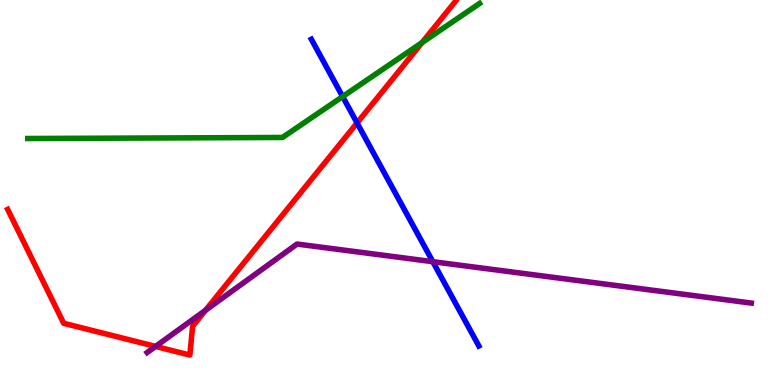[{'lines': ['blue', 'red'], 'intersections': [{'x': 4.61, 'y': 6.81}]}, {'lines': ['green', 'red'], 'intersections': [{'x': 5.45, 'y': 8.89}]}, {'lines': ['purple', 'red'], 'intersections': [{'x': 2.01, 'y': 1.0}, {'x': 2.65, 'y': 1.94}]}, {'lines': ['blue', 'green'], 'intersections': [{'x': 4.42, 'y': 7.49}]}, {'lines': ['blue', 'purple'], 'intersections': [{'x': 5.58, 'y': 3.2}]}, {'lines': ['green', 'purple'], 'intersections': []}]